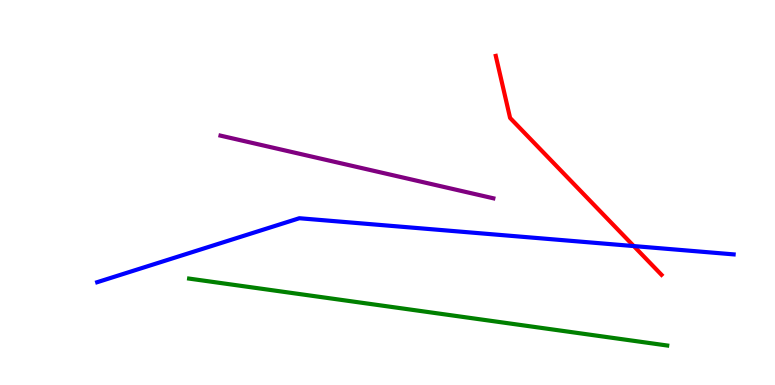[{'lines': ['blue', 'red'], 'intersections': [{'x': 8.18, 'y': 3.61}]}, {'lines': ['green', 'red'], 'intersections': []}, {'lines': ['purple', 'red'], 'intersections': []}, {'lines': ['blue', 'green'], 'intersections': []}, {'lines': ['blue', 'purple'], 'intersections': []}, {'lines': ['green', 'purple'], 'intersections': []}]